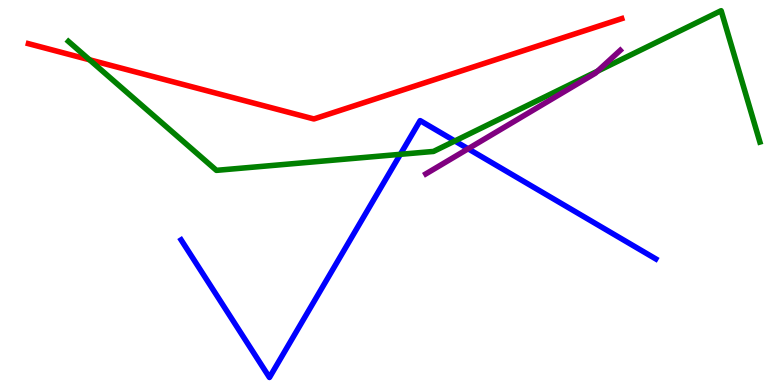[{'lines': ['blue', 'red'], 'intersections': []}, {'lines': ['green', 'red'], 'intersections': [{'x': 1.15, 'y': 8.45}]}, {'lines': ['purple', 'red'], 'intersections': []}, {'lines': ['blue', 'green'], 'intersections': [{'x': 5.17, 'y': 5.99}, {'x': 5.87, 'y': 6.34}]}, {'lines': ['blue', 'purple'], 'intersections': [{'x': 6.04, 'y': 6.14}]}, {'lines': ['green', 'purple'], 'intersections': [{'x': 7.71, 'y': 8.15}]}]